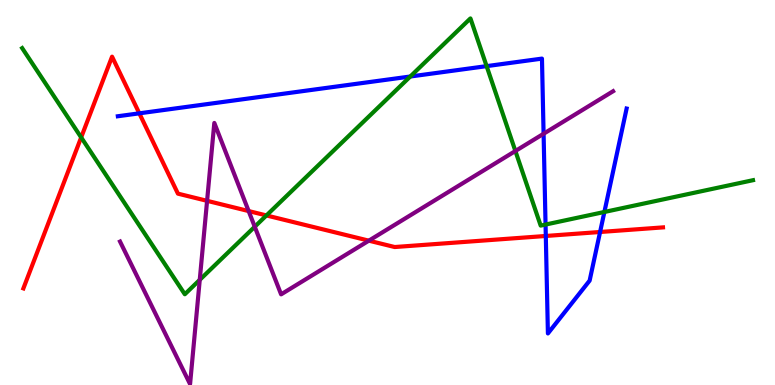[{'lines': ['blue', 'red'], 'intersections': [{'x': 1.8, 'y': 7.06}, {'x': 7.04, 'y': 3.87}, {'x': 7.74, 'y': 3.97}]}, {'lines': ['green', 'red'], 'intersections': [{'x': 1.05, 'y': 6.43}, {'x': 3.44, 'y': 4.4}]}, {'lines': ['purple', 'red'], 'intersections': [{'x': 2.67, 'y': 4.78}, {'x': 3.21, 'y': 4.52}, {'x': 4.76, 'y': 3.75}]}, {'lines': ['blue', 'green'], 'intersections': [{'x': 5.29, 'y': 8.01}, {'x': 6.28, 'y': 8.28}, {'x': 7.04, 'y': 4.17}, {'x': 7.8, 'y': 4.49}]}, {'lines': ['blue', 'purple'], 'intersections': [{'x': 7.01, 'y': 6.53}]}, {'lines': ['green', 'purple'], 'intersections': [{'x': 2.58, 'y': 2.73}, {'x': 3.29, 'y': 4.11}, {'x': 6.65, 'y': 6.08}]}]